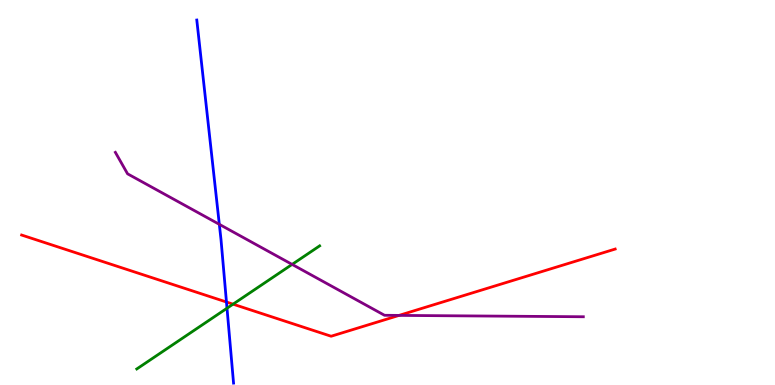[{'lines': ['blue', 'red'], 'intersections': [{'x': 2.92, 'y': 2.16}]}, {'lines': ['green', 'red'], 'intersections': [{'x': 3.01, 'y': 2.1}]}, {'lines': ['purple', 'red'], 'intersections': [{'x': 5.15, 'y': 1.81}]}, {'lines': ['blue', 'green'], 'intersections': [{'x': 2.93, 'y': 1.99}]}, {'lines': ['blue', 'purple'], 'intersections': [{'x': 2.83, 'y': 4.17}]}, {'lines': ['green', 'purple'], 'intersections': [{'x': 3.77, 'y': 3.13}]}]